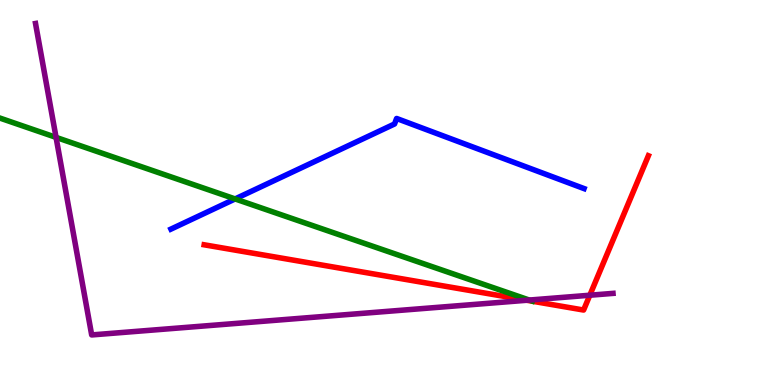[{'lines': ['blue', 'red'], 'intersections': []}, {'lines': ['green', 'red'], 'intersections': []}, {'lines': ['purple', 'red'], 'intersections': [{'x': 6.8, 'y': 2.2}, {'x': 7.61, 'y': 2.33}]}, {'lines': ['blue', 'green'], 'intersections': [{'x': 3.03, 'y': 4.83}]}, {'lines': ['blue', 'purple'], 'intersections': []}, {'lines': ['green', 'purple'], 'intersections': [{'x': 0.723, 'y': 6.43}, {'x': 6.83, 'y': 2.21}]}]